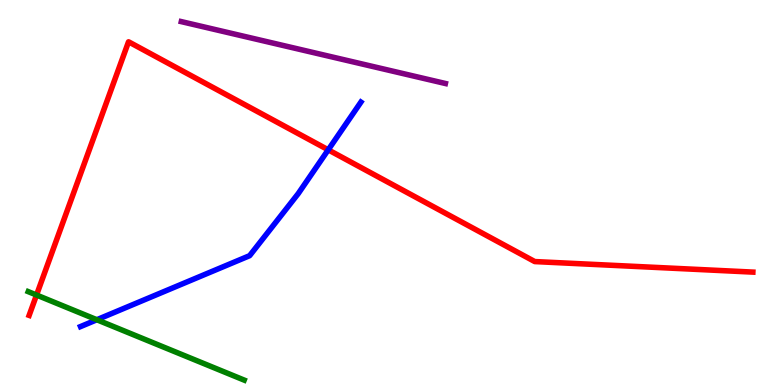[{'lines': ['blue', 'red'], 'intersections': [{'x': 4.24, 'y': 6.11}]}, {'lines': ['green', 'red'], 'intersections': [{'x': 0.471, 'y': 2.34}]}, {'lines': ['purple', 'red'], 'intersections': []}, {'lines': ['blue', 'green'], 'intersections': [{'x': 1.25, 'y': 1.7}]}, {'lines': ['blue', 'purple'], 'intersections': []}, {'lines': ['green', 'purple'], 'intersections': []}]